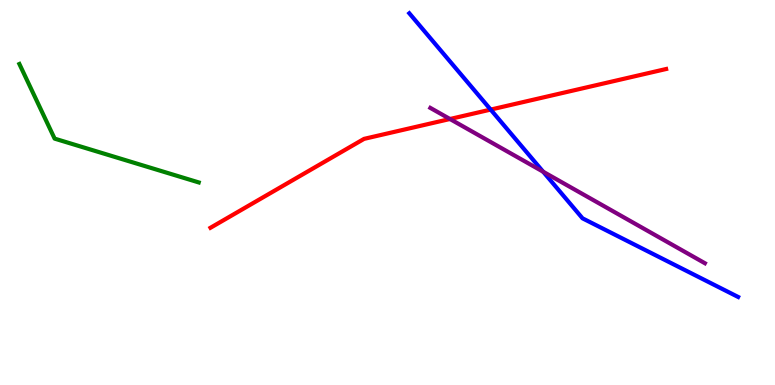[{'lines': ['blue', 'red'], 'intersections': [{'x': 6.33, 'y': 7.15}]}, {'lines': ['green', 'red'], 'intersections': []}, {'lines': ['purple', 'red'], 'intersections': [{'x': 5.81, 'y': 6.91}]}, {'lines': ['blue', 'green'], 'intersections': []}, {'lines': ['blue', 'purple'], 'intersections': [{'x': 7.01, 'y': 5.54}]}, {'lines': ['green', 'purple'], 'intersections': []}]